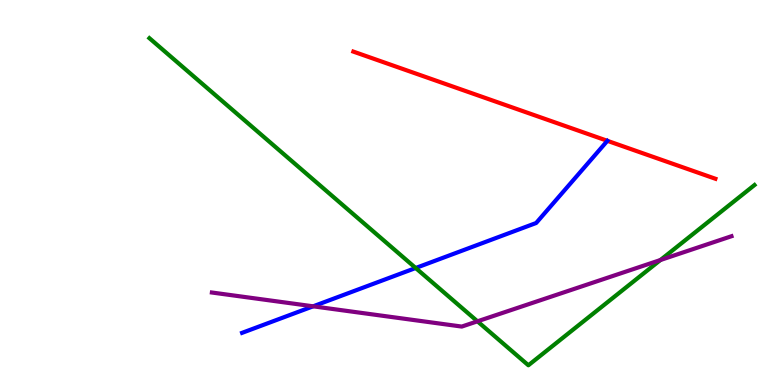[{'lines': ['blue', 'red'], 'intersections': []}, {'lines': ['green', 'red'], 'intersections': []}, {'lines': ['purple', 'red'], 'intersections': []}, {'lines': ['blue', 'green'], 'intersections': [{'x': 5.36, 'y': 3.04}]}, {'lines': ['blue', 'purple'], 'intersections': [{'x': 4.04, 'y': 2.04}]}, {'lines': ['green', 'purple'], 'intersections': [{'x': 6.16, 'y': 1.65}, {'x': 8.52, 'y': 3.25}]}]